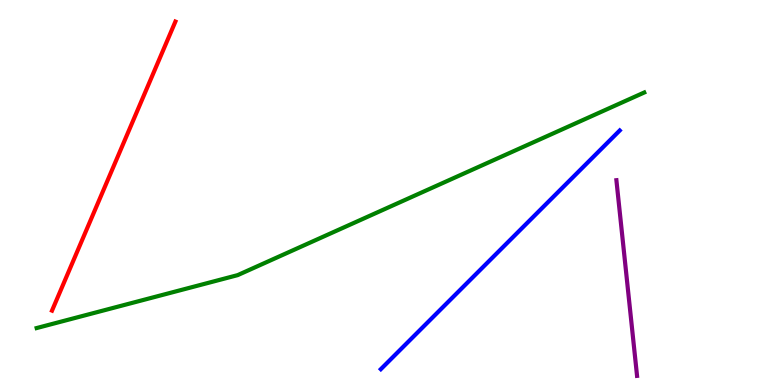[{'lines': ['blue', 'red'], 'intersections': []}, {'lines': ['green', 'red'], 'intersections': []}, {'lines': ['purple', 'red'], 'intersections': []}, {'lines': ['blue', 'green'], 'intersections': []}, {'lines': ['blue', 'purple'], 'intersections': []}, {'lines': ['green', 'purple'], 'intersections': []}]